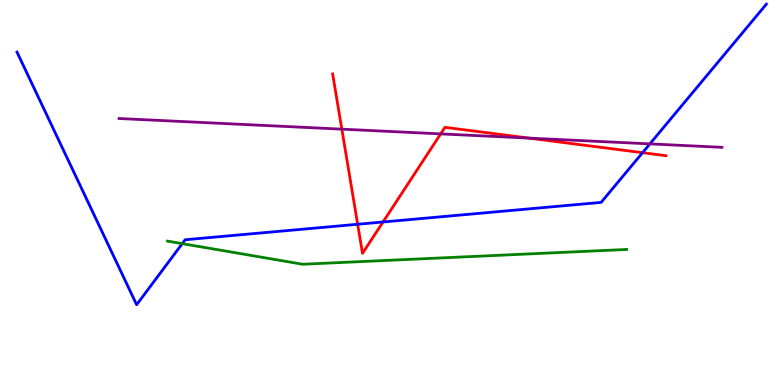[{'lines': ['blue', 'red'], 'intersections': [{'x': 4.61, 'y': 4.18}, {'x': 4.94, 'y': 4.23}, {'x': 8.29, 'y': 6.03}]}, {'lines': ['green', 'red'], 'intersections': []}, {'lines': ['purple', 'red'], 'intersections': [{'x': 4.41, 'y': 6.65}, {'x': 5.69, 'y': 6.52}, {'x': 6.82, 'y': 6.41}]}, {'lines': ['blue', 'green'], 'intersections': [{'x': 2.35, 'y': 3.67}]}, {'lines': ['blue', 'purple'], 'intersections': [{'x': 8.39, 'y': 6.26}]}, {'lines': ['green', 'purple'], 'intersections': []}]